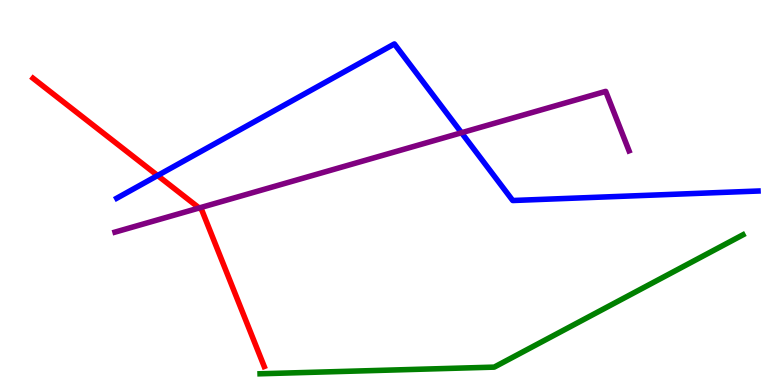[{'lines': ['blue', 'red'], 'intersections': [{'x': 2.03, 'y': 5.44}]}, {'lines': ['green', 'red'], 'intersections': []}, {'lines': ['purple', 'red'], 'intersections': [{'x': 2.57, 'y': 4.6}]}, {'lines': ['blue', 'green'], 'intersections': []}, {'lines': ['blue', 'purple'], 'intersections': [{'x': 5.96, 'y': 6.55}]}, {'lines': ['green', 'purple'], 'intersections': []}]